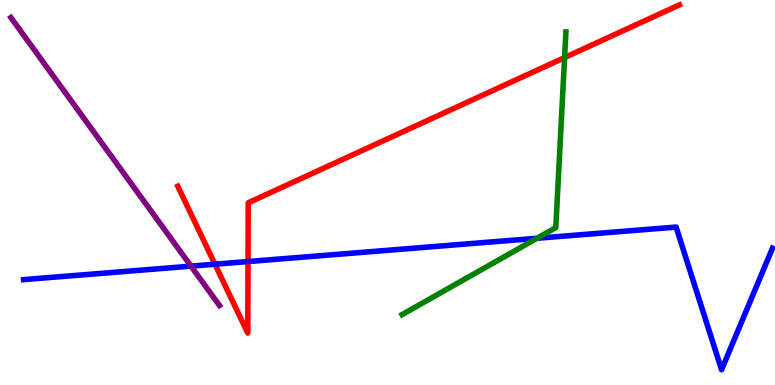[{'lines': ['blue', 'red'], 'intersections': [{'x': 2.77, 'y': 3.14}, {'x': 3.2, 'y': 3.21}]}, {'lines': ['green', 'red'], 'intersections': [{'x': 7.28, 'y': 8.5}]}, {'lines': ['purple', 'red'], 'intersections': []}, {'lines': ['blue', 'green'], 'intersections': [{'x': 6.93, 'y': 3.81}]}, {'lines': ['blue', 'purple'], 'intersections': [{'x': 2.46, 'y': 3.09}]}, {'lines': ['green', 'purple'], 'intersections': []}]